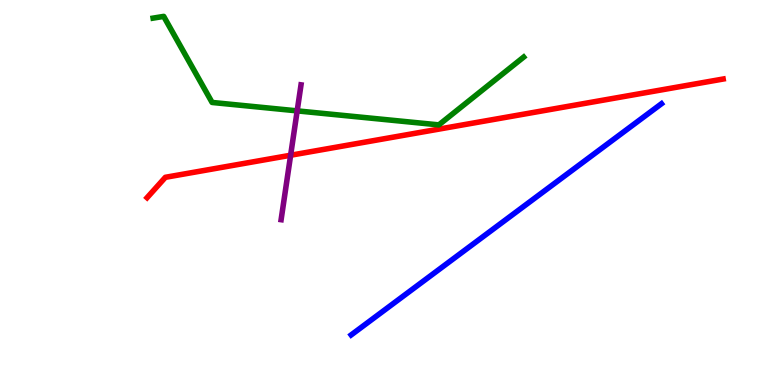[{'lines': ['blue', 'red'], 'intersections': []}, {'lines': ['green', 'red'], 'intersections': []}, {'lines': ['purple', 'red'], 'intersections': [{'x': 3.75, 'y': 5.97}]}, {'lines': ['blue', 'green'], 'intersections': []}, {'lines': ['blue', 'purple'], 'intersections': []}, {'lines': ['green', 'purple'], 'intersections': [{'x': 3.83, 'y': 7.12}]}]